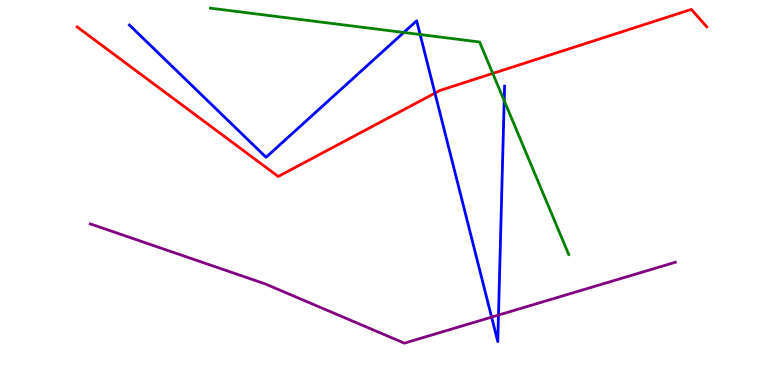[{'lines': ['blue', 'red'], 'intersections': [{'x': 5.61, 'y': 7.58}]}, {'lines': ['green', 'red'], 'intersections': [{'x': 6.36, 'y': 8.09}]}, {'lines': ['purple', 'red'], 'intersections': []}, {'lines': ['blue', 'green'], 'intersections': [{'x': 5.21, 'y': 9.16}, {'x': 5.42, 'y': 9.1}, {'x': 6.51, 'y': 7.39}]}, {'lines': ['blue', 'purple'], 'intersections': [{'x': 6.34, 'y': 1.76}, {'x': 6.43, 'y': 1.82}]}, {'lines': ['green', 'purple'], 'intersections': []}]